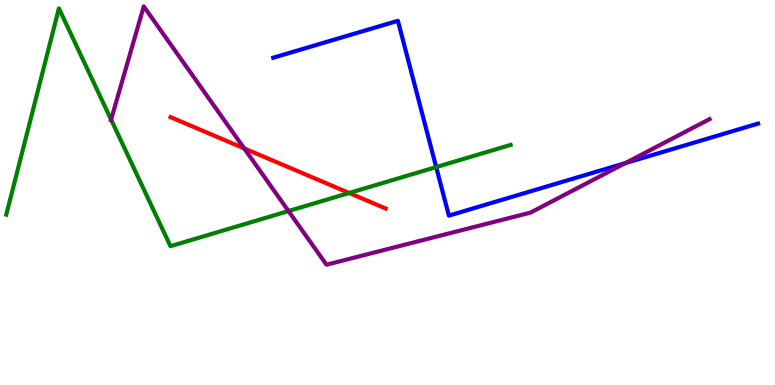[{'lines': ['blue', 'red'], 'intersections': []}, {'lines': ['green', 'red'], 'intersections': [{'x': 4.51, 'y': 4.99}]}, {'lines': ['purple', 'red'], 'intersections': [{'x': 3.15, 'y': 6.15}]}, {'lines': ['blue', 'green'], 'intersections': [{'x': 5.63, 'y': 5.66}]}, {'lines': ['blue', 'purple'], 'intersections': [{'x': 8.07, 'y': 5.76}]}, {'lines': ['green', 'purple'], 'intersections': [{'x': 1.43, 'y': 6.89}, {'x': 3.72, 'y': 4.52}]}]